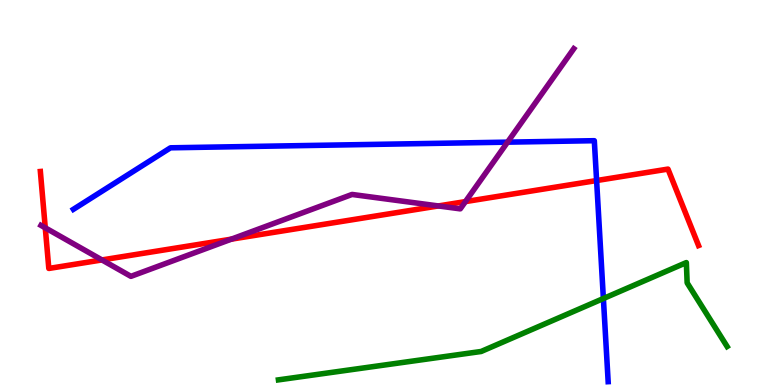[{'lines': ['blue', 'red'], 'intersections': [{'x': 7.7, 'y': 5.31}]}, {'lines': ['green', 'red'], 'intersections': []}, {'lines': ['purple', 'red'], 'intersections': [{'x': 0.584, 'y': 4.08}, {'x': 1.32, 'y': 3.25}, {'x': 2.98, 'y': 3.79}, {'x': 5.66, 'y': 4.65}, {'x': 6.01, 'y': 4.76}]}, {'lines': ['blue', 'green'], 'intersections': [{'x': 7.79, 'y': 2.25}]}, {'lines': ['blue', 'purple'], 'intersections': [{'x': 6.55, 'y': 6.31}]}, {'lines': ['green', 'purple'], 'intersections': []}]